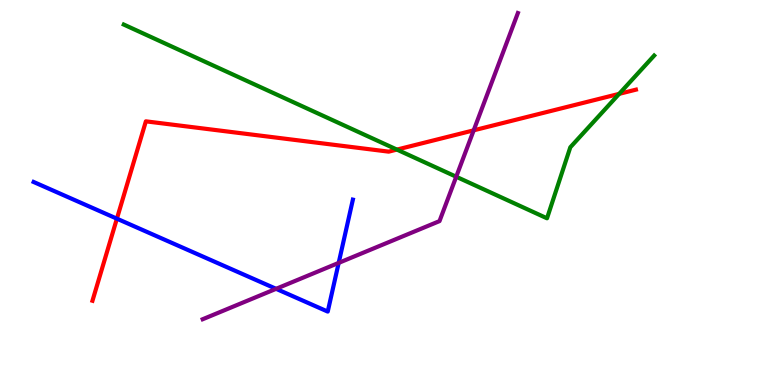[{'lines': ['blue', 'red'], 'intersections': [{'x': 1.51, 'y': 4.32}]}, {'lines': ['green', 'red'], 'intersections': [{'x': 5.12, 'y': 6.11}, {'x': 7.99, 'y': 7.56}]}, {'lines': ['purple', 'red'], 'intersections': [{'x': 6.11, 'y': 6.61}]}, {'lines': ['blue', 'green'], 'intersections': []}, {'lines': ['blue', 'purple'], 'intersections': [{'x': 3.56, 'y': 2.5}, {'x': 4.37, 'y': 3.17}]}, {'lines': ['green', 'purple'], 'intersections': [{'x': 5.89, 'y': 5.41}]}]